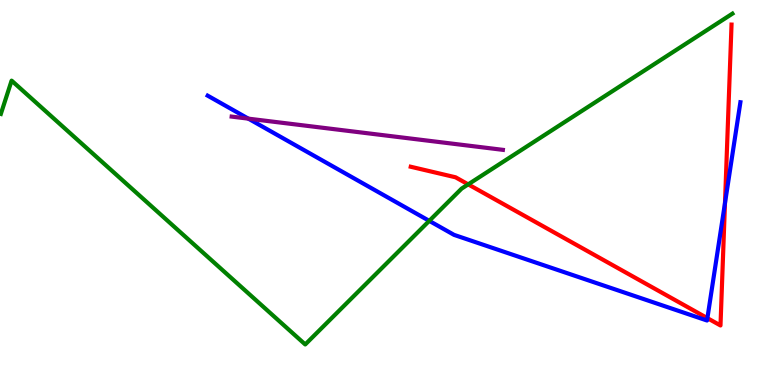[{'lines': ['blue', 'red'], 'intersections': [{'x': 9.13, 'y': 1.74}, {'x': 9.35, 'y': 4.72}]}, {'lines': ['green', 'red'], 'intersections': [{'x': 6.04, 'y': 5.21}]}, {'lines': ['purple', 'red'], 'intersections': []}, {'lines': ['blue', 'green'], 'intersections': [{'x': 5.54, 'y': 4.26}]}, {'lines': ['blue', 'purple'], 'intersections': [{'x': 3.2, 'y': 6.92}]}, {'lines': ['green', 'purple'], 'intersections': []}]